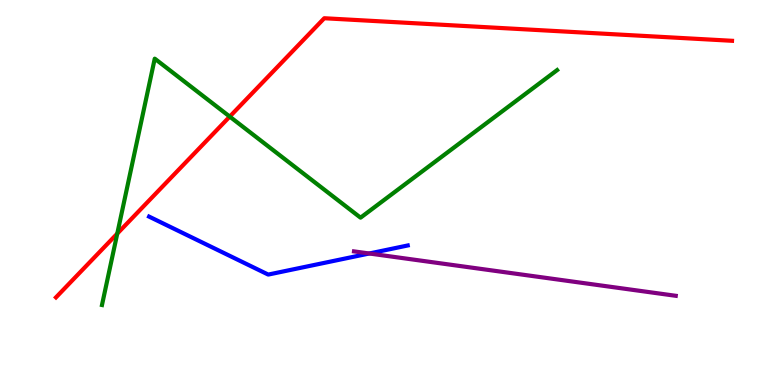[{'lines': ['blue', 'red'], 'intersections': []}, {'lines': ['green', 'red'], 'intersections': [{'x': 1.51, 'y': 3.93}, {'x': 2.96, 'y': 6.97}]}, {'lines': ['purple', 'red'], 'intersections': []}, {'lines': ['blue', 'green'], 'intersections': []}, {'lines': ['blue', 'purple'], 'intersections': [{'x': 4.76, 'y': 3.42}]}, {'lines': ['green', 'purple'], 'intersections': []}]